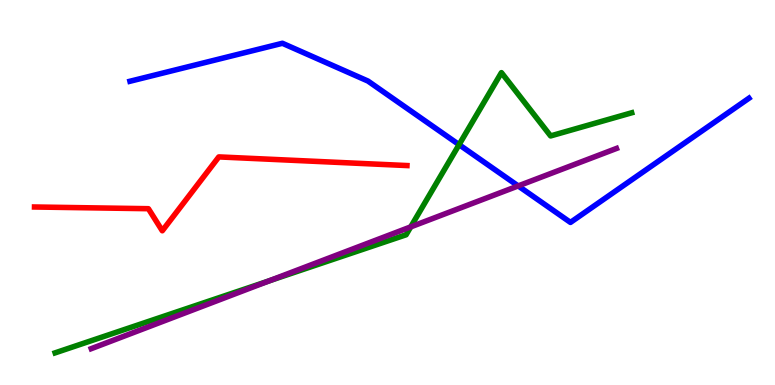[{'lines': ['blue', 'red'], 'intersections': []}, {'lines': ['green', 'red'], 'intersections': []}, {'lines': ['purple', 'red'], 'intersections': []}, {'lines': ['blue', 'green'], 'intersections': [{'x': 5.92, 'y': 6.24}]}, {'lines': ['blue', 'purple'], 'intersections': [{'x': 6.69, 'y': 5.17}]}, {'lines': ['green', 'purple'], 'intersections': [{'x': 3.47, 'y': 2.71}, {'x': 5.3, 'y': 4.11}]}]